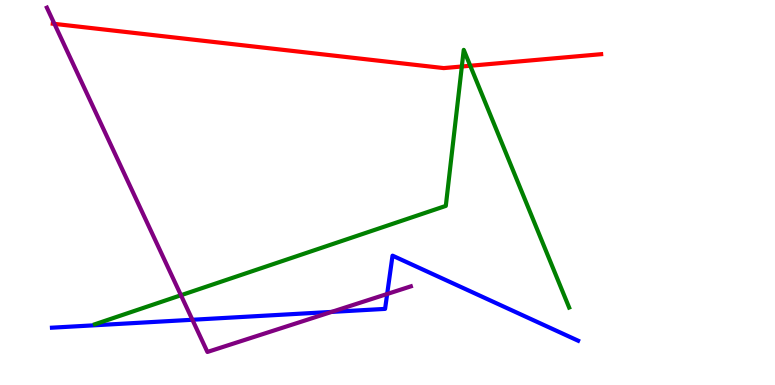[{'lines': ['blue', 'red'], 'intersections': []}, {'lines': ['green', 'red'], 'intersections': [{'x': 5.96, 'y': 8.27}, {'x': 6.07, 'y': 8.29}]}, {'lines': ['purple', 'red'], 'intersections': [{'x': 0.702, 'y': 9.38}]}, {'lines': ['blue', 'green'], 'intersections': []}, {'lines': ['blue', 'purple'], 'intersections': [{'x': 2.48, 'y': 1.69}, {'x': 4.28, 'y': 1.9}, {'x': 5.0, 'y': 2.36}]}, {'lines': ['green', 'purple'], 'intersections': [{'x': 2.33, 'y': 2.33}]}]